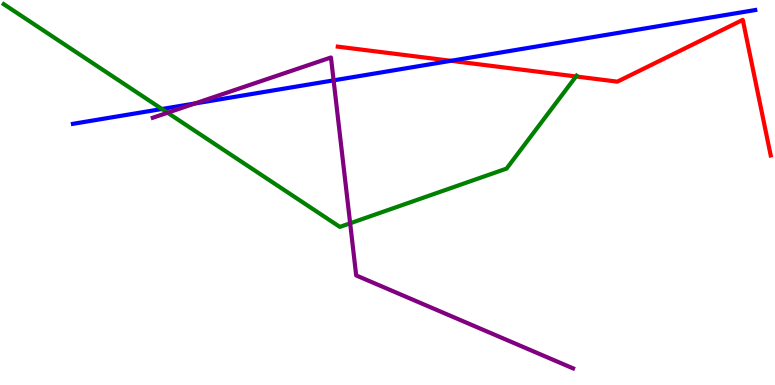[{'lines': ['blue', 'red'], 'intersections': [{'x': 5.82, 'y': 8.42}]}, {'lines': ['green', 'red'], 'intersections': [{'x': 7.43, 'y': 8.01}]}, {'lines': ['purple', 'red'], 'intersections': []}, {'lines': ['blue', 'green'], 'intersections': [{'x': 2.09, 'y': 7.17}]}, {'lines': ['blue', 'purple'], 'intersections': [{'x': 2.51, 'y': 7.31}, {'x': 4.3, 'y': 7.91}]}, {'lines': ['green', 'purple'], 'intersections': [{'x': 2.16, 'y': 7.07}, {'x': 4.52, 'y': 4.2}]}]